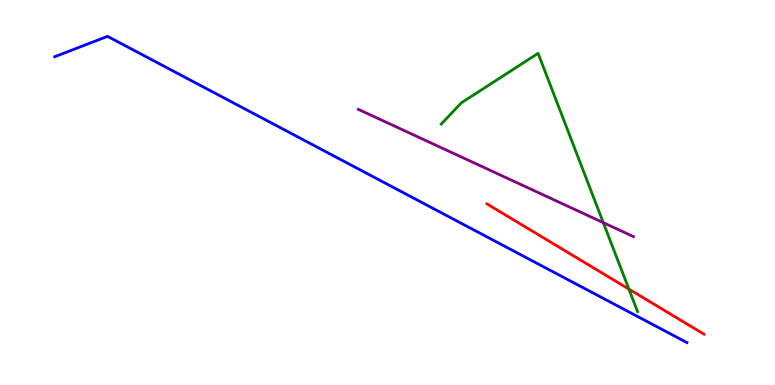[{'lines': ['blue', 'red'], 'intersections': []}, {'lines': ['green', 'red'], 'intersections': [{'x': 8.11, 'y': 2.49}]}, {'lines': ['purple', 'red'], 'intersections': []}, {'lines': ['blue', 'green'], 'intersections': []}, {'lines': ['blue', 'purple'], 'intersections': []}, {'lines': ['green', 'purple'], 'intersections': [{'x': 7.78, 'y': 4.22}]}]